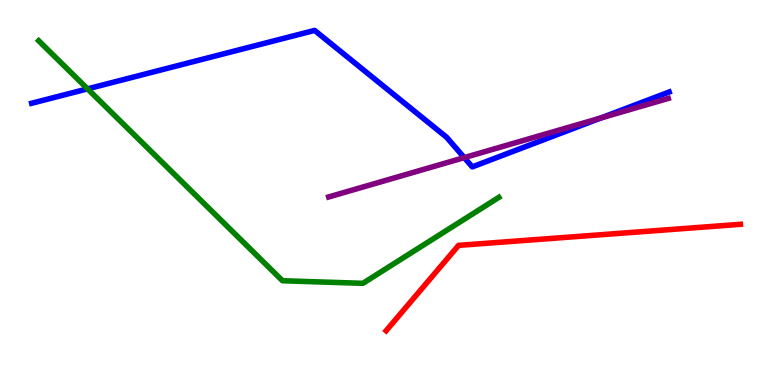[{'lines': ['blue', 'red'], 'intersections': []}, {'lines': ['green', 'red'], 'intersections': []}, {'lines': ['purple', 'red'], 'intersections': []}, {'lines': ['blue', 'green'], 'intersections': [{'x': 1.13, 'y': 7.69}]}, {'lines': ['blue', 'purple'], 'intersections': [{'x': 5.99, 'y': 5.91}, {'x': 7.75, 'y': 6.94}]}, {'lines': ['green', 'purple'], 'intersections': []}]